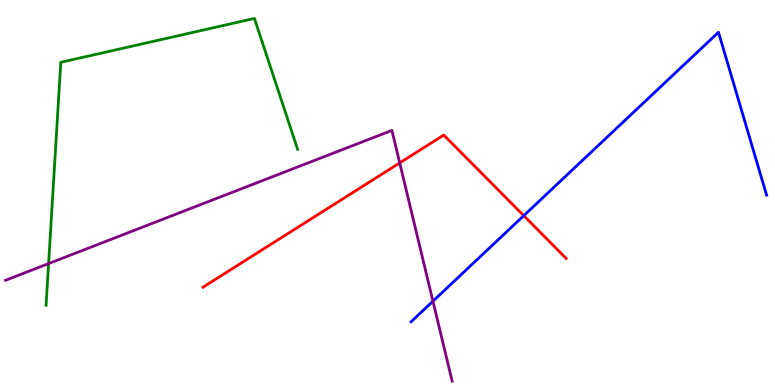[{'lines': ['blue', 'red'], 'intersections': [{'x': 6.76, 'y': 4.4}]}, {'lines': ['green', 'red'], 'intersections': []}, {'lines': ['purple', 'red'], 'intersections': [{'x': 5.16, 'y': 5.77}]}, {'lines': ['blue', 'green'], 'intersections': []}, {'lines': ['blue', 'purple'], 'intersections': [{'x': 5.59, 'y': 2.18}]}, {'lines': ['green', 'purple'], 'intersections': [{'x': 0.627, 'y': 3.15}]}]